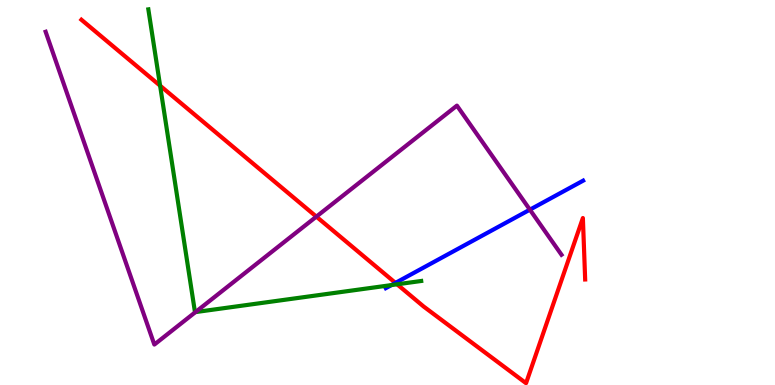[{'lines': ['blue', 'red'], 'intersections': [{'x': 5.1, 'y': 2.65}]}, {'lines': ['green', 'red'], 'intersections': [{'x': 2.07, 'y': 7.77}, {'x': 5.12, 'y': 2.62}]}, {'lines': ['purple', 'red'], 'intersections': [{'x': 4.08, 'y': 4.37}]}, {'lines': ['blue', 'green'], 'intersections': [{'x': 5.05, 'y': 2.6}]}, {'lines': ['blue', 'purple'], 'intersections': [{'x': 6.84, 'y': 4.55}]}, {'lines': ['green', 'purple'], 'intersections': [{'x': 2.52, 'y': 1.89}]}]